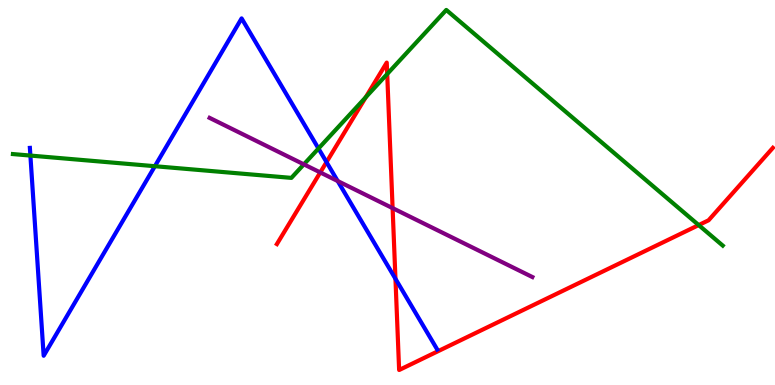[{'lines': ['blue', 'red'], 'intersections': [{'x': 4.21, 'y': 5.79}, {'x': 5.1, 'y': 2.76}]}, {'lines': ['green', 'red'], 'intersections': [{'x': 4.72, 'y': 7.47}, {'x': 5.0, 'y': 8.08}, {'x': 9.02, 'y': 4.15}]}, {'lines': ['purple', 'red'], 'intersections': [{'x': 4.13, 'y': 5.52}, {'x': 5.07, 'y': 4.59}]}, {'lines': ['blue', 'green'], 'intersections': [{'x': 0.392, 'y': 5.96}, {'x': 2.0, 'y': 5.68}, {'x': 4.11, 'y': 6.14}]}, {'lines': ['blue', 'purple'], 'intersections': [{'x': 4.36, 'y': 5.3}]}, {'lines': ['green', 'purple'], 'intersections': [{'x': 3.92, 'y': 5.73}]}]